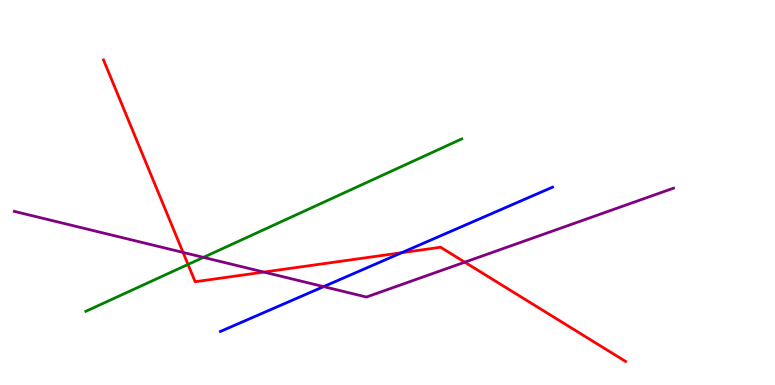[{'lines': ['blue', 'red'], 'intersections': [{'x': 5.18, 'y': 3.44}]}, {'lines': ['green', 'red'], 'intersections': [{'x': 2.43, 'y': 3.13}]}, {'lines': ['purple', 'red'], 'intersections': [{'x': 2.36, 'y': 3.44}, {'x': 3.4, 'y': 2.93}, {'x': 6.0, 'y': 3.19}]}, {'lines': ['blue', 'green'], 'intersections': []}, {'lines': ['blue', 'purple'], 'intersections': [{'x': 4.18, 'y': 2.56}]}, {'lines': ['green', 'purple'], 'intersections': [{'x': 2.62, 'y': 3.31}]}]